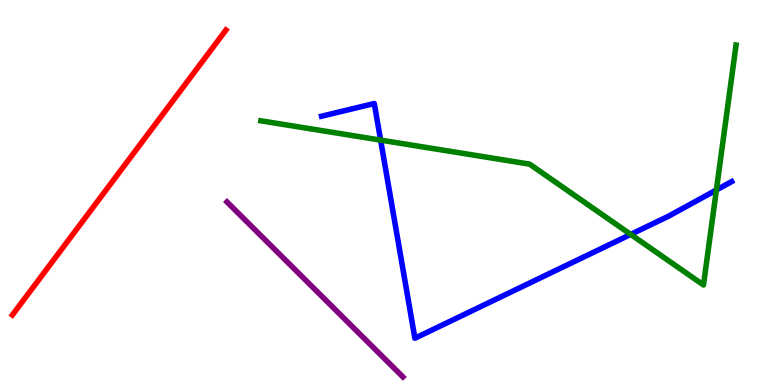[{'lines': ['blue', 'red'], 'intersections': []}, {'lines': ['green', 'red'], 'intersections': []}, {'lines': ['purple', 'red'], 'intersections': []}, {'lines': ['blue', 'green'], 'intersections': [{'x': 4.91, 'y': 6.36}, {'x': 8.14, 'y': 3.91}, {'x': 9.24, 'y': 5.07}]}, {'lines': ['blue', 'purple'], 'intersections': []}, {'lines': ['green', 'purple'], 'intersections': []}]